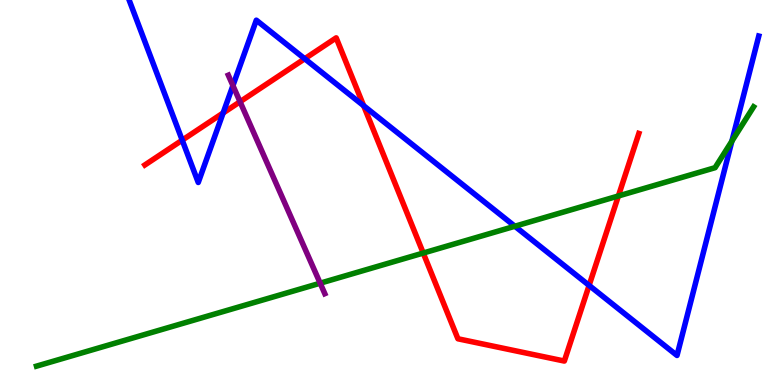[{'lines': ['blue', 'red'], 'intersections': [{'x': 2.35, 'y': 6.36}, {'x': 2.88, 'y': 7.07}, {'x': 3.93, 'y': 8.47}, {'x': 4.69, 'y': 7.25}, {'x': 7.6, 'y': 2.59}]}, {'lines': ['green', 'red'], 'intersections': [{'x': 5.46, 'y': 3.43}, {'x': 7.98, 'y': 4.91}]}, {'lines': ['purple', 'red'], 'intersections': [{'x': 3.1, 'y': 7.36}]}, {'lines': ['blue', 'green'], 'intersections': [{'x': 6.64, 'y': 4.12}, {'x': 9.44, 'y': 6.33}]}, {'lines': ['blue', 'purple'], 'intersections': [{'x': 3.01, 'y': 7.78}]}, {'lines': ['green', 'purple'], 'intersections': [{'x': 4.13, 'y': 2.64}]}]